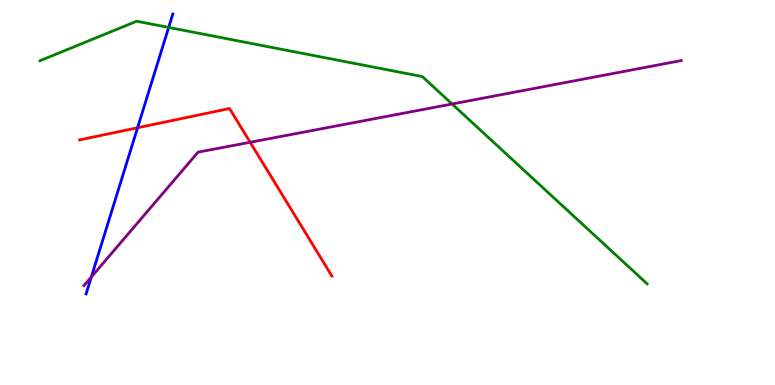[{'lines': ['blue', 'red'], 'intersections': [{'x': 1.78, 'y': 6.68}]}, {'lines': ['green', 'red'], 'intersections': []}, {'lines': ['purple', 'red'], 'intersections': [{'x': 3.23, 'y': 6.3}]}, {'lines': ['blue', 'green'], 'intersections': [{'x': 2.18, 'y': 9.29}]}, {'lines': ['blue', 'purple'], 'intersections': [{'x': 1.18, 'y': 2.8}]}, {'lines': ['green', 'purple'], 'intersections': [{'x': 5.83, 'y': 7.3}]}]